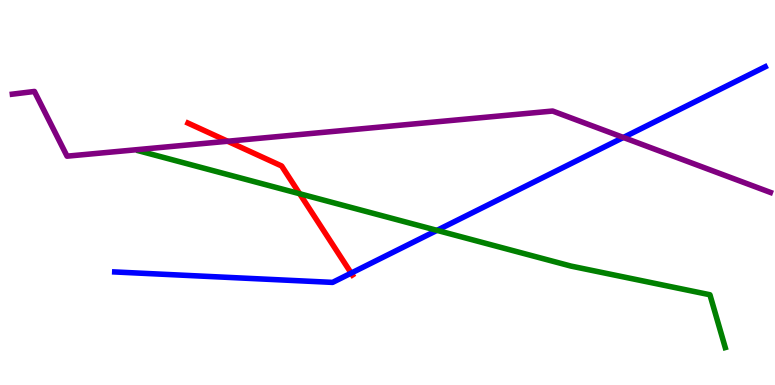[{'lines': ['blue', 'red'], 'intersections': [{'x': 4.53, 'y': 2.91}]}, {'lines': ['green', 'red'], 'intersections': [{'x': 3.87, 'y': 4.97}]}, {'lines': ['purple', 'red'], 'intersections': [{'x': 2.94, 'y': 6.33}]}, {'lines': ['blue', 'green'], 'intersections': [{'x': 5.64, 'y': 4.02}]}, {'lines': ['blue', 'purple'], 'intersections': [{'x': 8.04, 'y': 6.43}]}, {'lines': ['green', 'purple'], 'intersections': []}]